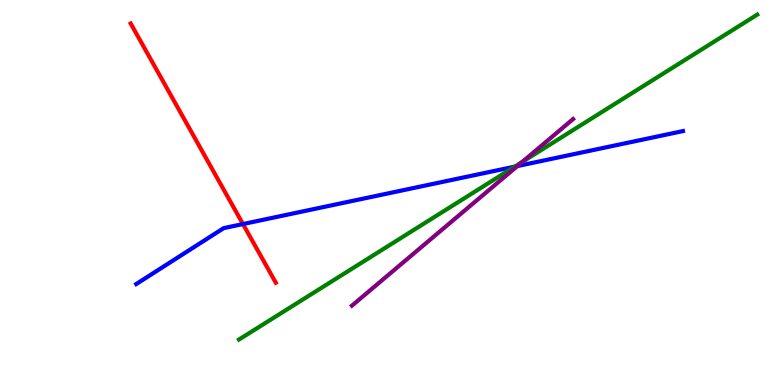[{'lines': ['blue', 'red'], 'intersections': [{'x': 3.13, 'y': 4.18}]}, {'lines': ['green', 'red'], 'intersections': []}, {'lines': ['purple', 'red'], 'intersections': []}, {'lines': ['blue', 'green'], 'intersections': [{'x': 6.64, 'y': 5.67}]}, {'lines': ['blue', 'purple'], 'intersections': [{'x': 6.68, 'y': 5.69}]}, {'lines': ['green', 'purple'], 'intersections': [{'x': 6.74, 'y': 5.79}]}]